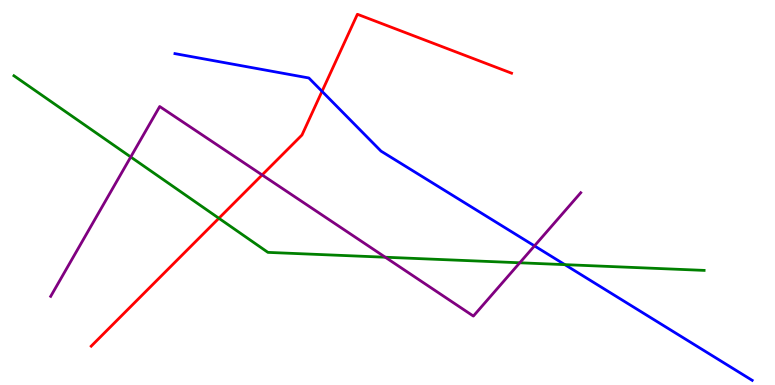[{'lines': ['blue', 'red'], 'intersections': [{'x': 4.16, 'y': 7.63}]}, {'lines': ['green', 'red'], 'intersections': [{'x': 2.82, 'y': 4.33}]}, {'lines': ['purple', 'red'], 'intersections': [{'x': 3.38, 'y': 5.46}]}, {'lines': ['blue', 'green'], 'intersections': [{'x': 7.29, 'y': 3.13}]}, {'lines': ['blue', 'purple'], 'intersections': [{'x': 6.9, 'y': 3.61}]}, {'lines': ['green', 'purple'], 'intersections': [{'x': 1.69, 'y': 5.92}, {'x': 4.97, 'y': 3.32}, {'x': 6.71, 'y': 3.17}]}]